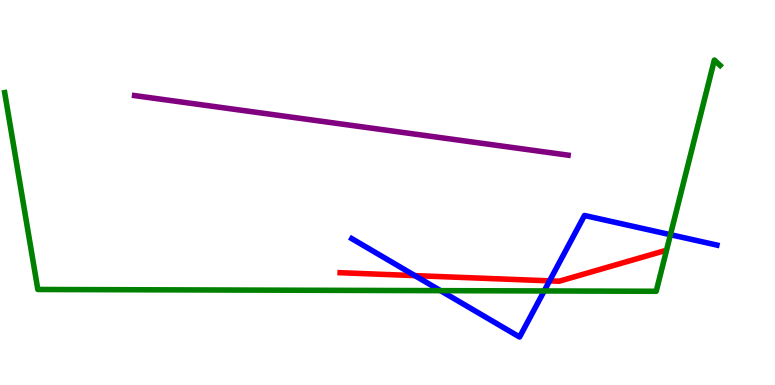[{'lines': ['blue', 'red'], 'intersections': [{'x': 5.35, 'y': 2.84}, {'x': 7.09, 'y': 2.7}]}, {'lines': ['green', 'red'], 'intersections': []}, {'lines': ['purple', 'red'], 'intersections': []}, {'lines': ['blue', 'green'], 'intersections': [{'x': 5.68, 'y': 2.45}, {'x': 7.02, 'y': 2.44}, {'x': 8.65, 'y': 3.9}]}, {'lines': ['blue', 'purple'], 'intersections': []}, {'lines': ['green', 'purple'], 'intersections': []}]